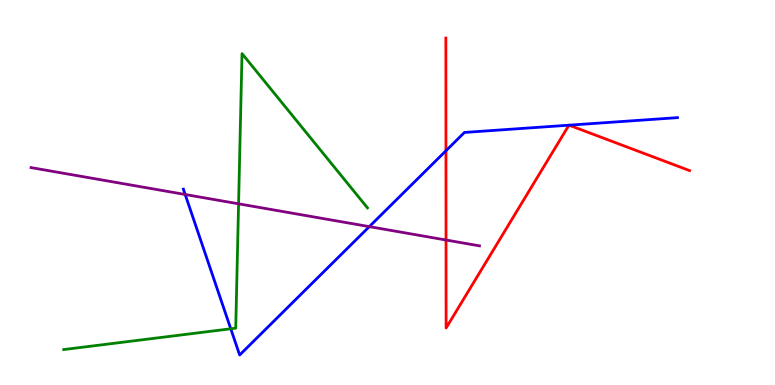[{'lines': ['blue', 'red'], 'intersections': [{'x': 5.75, 'y': 6.08}, {'x': 7.34, 'y': 6.75}, {'x': 7.34, 'y': 6.75}]}, {'lines': ['green', 'red'], 'intersections': []}, {'lines': ['purple', 'red'], 'intersections': [{'x': 5.76, 'y': 3.77}]}, {'lines': ['blue', 'green'], 'intersections': [{'x': 2.98, 'y': 1.46}]}, {'lines': ['blue', 'purple'], 'intersections': [{'x': 2.39, 'y': 4.95}, {'x': 4.77, 'y': 4.11}]}, {'lines': ['green', 'purple'], 'intersections': [{'x': 3.08, 'y': 4.71}]}]